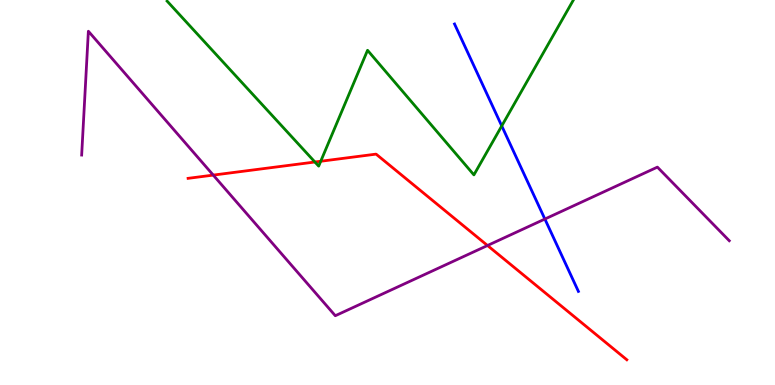[{'lines': ['blue', 'red'], 'intersections': []}, {'lines': ['green', 'red'], 'intersections': [{'x': 4.06, 'y': 5.79}, {'x': 4.14, 'y': 5.81}]}, {'lines': ['purple', 'red'], 'intersections': [{'x': 2.75, 'y': 5.45}, {'x': 6.29, 'y': 3.62}]}, {'lines': ['blue', 'green'], 'intersections': [{'x': 6.47, 'y': 6.73}]}, {'lines': ['blue', 'purple'], 'intersections': [{'x': 7.03, 'y': 4.31}]}, {'lines': ['green', 'purple'], 'intersections': []}]